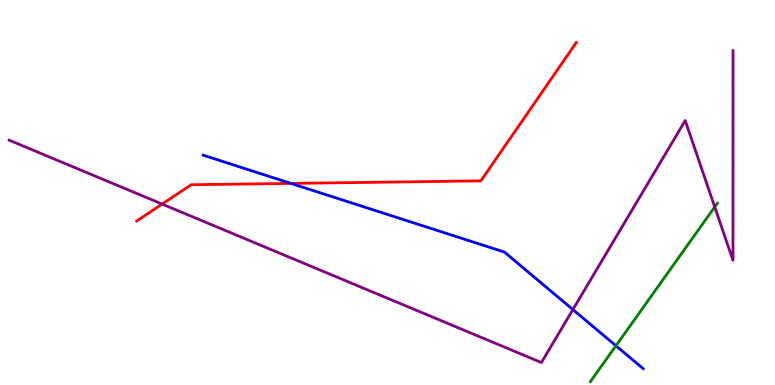[{'lines': ['blue', 'red'], 'intersections': [{'x': 3.75, 'y': 5.24}]}, {'lines': ['green', 'red'], 'intersections': []}, {'lines': ['purple', 'red'], 'intersections': [{'x': 2.09, 'y': 4.7}]}, {'lines': ['blue', 'green'], 'intersections': [{'x': 7.95, 'y': 1.02}]}, {'lines': ['blue', 'purple'], 'intersections': [{'x': 7.39, 'y': 1.96}]}, {'lines': ['green', 'purple'], 'intersections': [{'x': 9.22, 'y': 4.63}]}]